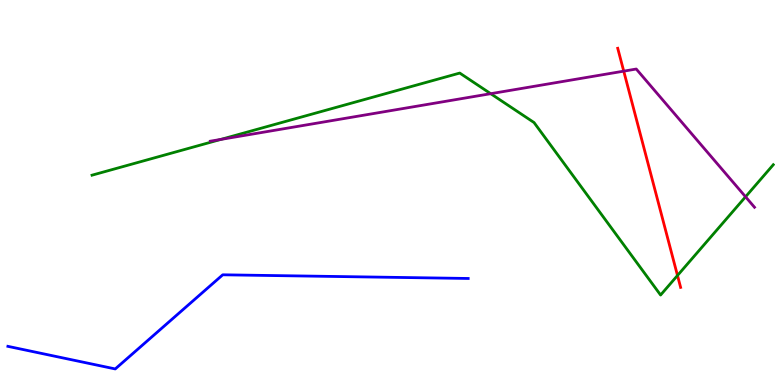[{'lines': ['blue', 'red'], 'intersections': []}, {'lines': ['green', 'red'], 'intersections': [{'x': 8.74, 'y': 2.84}]}, {'lines': ['purple', 'red'], 'intersections': [{'x': 8.05, 'y': 8.15}]}, {'lines': ['blue', 'green'], 'intersections': []}, {'lines': ['blue', 'purple'], 'intersections': []}, {'lines': ['green', 'purple'], 'intersections': [{'x': 2.85, 'y': 6.38}, {'x': 6.33, 'y': 7.57}, {'x': 9.62, 'y': 4.89}]}]